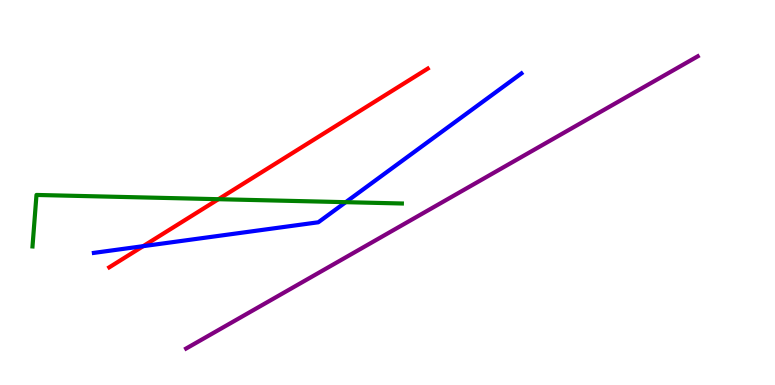[{'lines': ['blue', 'red'], 'intersections': [{'x': 1.85, 'y': 3.61}]}, {'lines': ['green', 'red'], 'intersections': [{'x': 2.82, 'y': 4.83}]}, {'lines': ['purple', 'red'], 'intersections': []}, {'lines': ['blue', 'green'], 'intersections': [{'x': 4.46, 'y': 4.75}]}, {'lines': ['blue', 'purple'], 'intersections': []}, {'lines': ['green', 'purple'], 'intersections': []}]